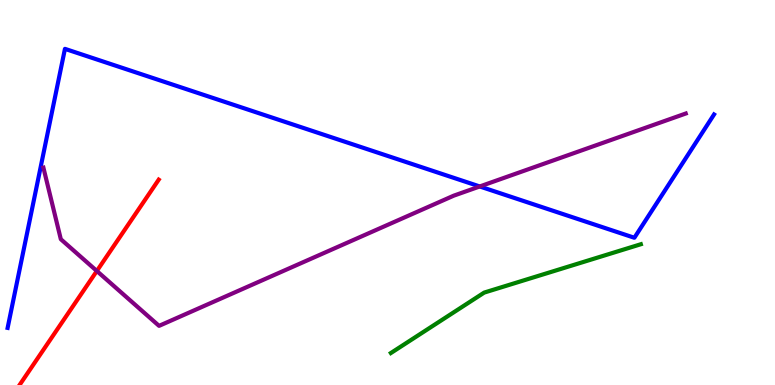[{'lines': ['blue', 'red'], 'intersections': []}, {'lines': ['green', 'red'], 'intersections': []}, {'lines': ['purple', 'red'], 'intersections': [{'x': 1.25, 'y': 2.96}]}, {'lines': ['blue', 'green'], 'intersections': []}, {'lines': ['blue', 'purple'], 'intersections': [{'x': 6.19, 'y': 5.16}]}, {'lines': ['green', 'purple'], 'intersections': []}]